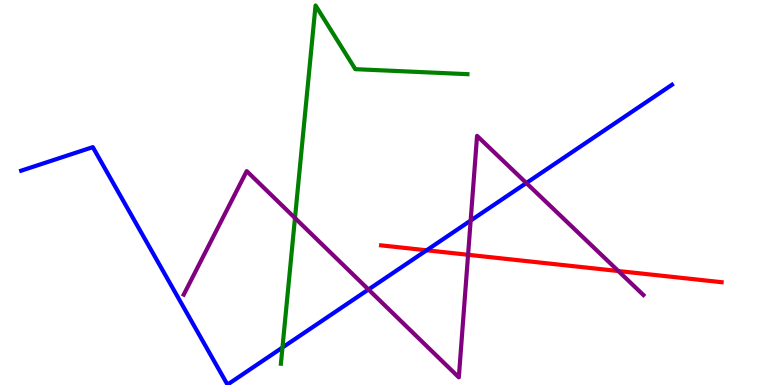[{'lines': ['blue', 'red'], 'intersections': [{'x': 5.5, 'y': 3.5}]}, {'lines': ['green', 'red'], 'intersections': []}, {'lines': ['purple', 'red'], 'intersections': [{'x': 6.04, 'y': 3.38}, {'x': 7.98, 'y': 2.96}]}, {'lines': ['blue', 'green'], 'intersections': [{'x': 3.64, 'y': 0.974}]}, {'lines': ['blue', 'purple'], 'intersections': [{'x': 4.75, 'y': 2.48}, {'x': 6.07, 'y': 4.27}, {'x': 6.79, 'y': 5.25}]}, {'lines': ['green', 'purple'], 'intersections': [{'x': 3.81, 'y': 4.34}]}]